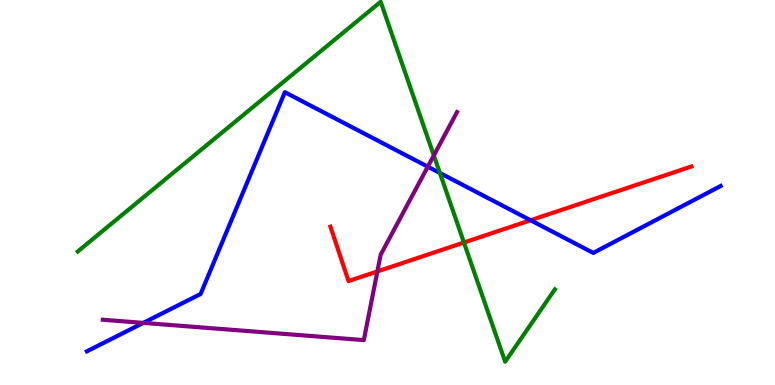[{'lines': ['blue', 'red'], 'intersections': [{'x': 6.85, 'y': 4.28}]}, {'lines': ['green', 'red'], 'intersections': [{'x': 5.99, 'y': 3.7}]}, {'lines': ['purple', 'red'], 'intersections': [{'x': 4.87, 'y': 2.95}]}, {'lines': ['blue', 'green'], 'intersections': [{'x': 5.68, 'y': 5.51}]}, {'lines': ['blue', 'purple'], 'intersections': [{'x': 1.85, 'y': 1.61}, {'x': 5.52, 'y': 5.67}]}, {'lines': ['green', 'purple'], 'intersections': [{'x': 5.6, 'y': 5.96}]}]